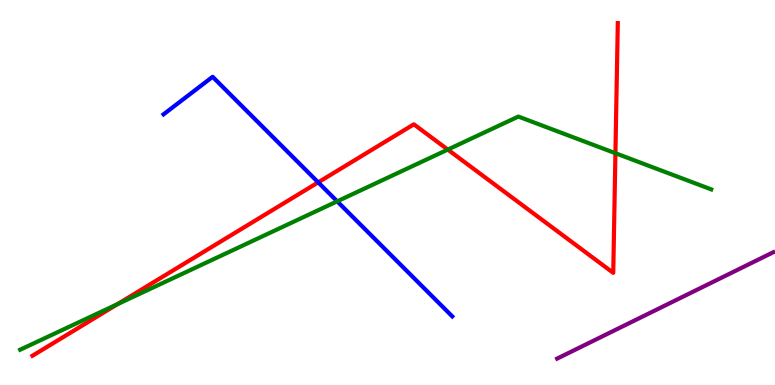[{'lines': ['blue', 'red'], 'intersections': [{'x': 4.11, 'y': 5.26}]}, {'lines': ['green', 'red'], 'intersections': [{'x': 1.52, 'y': 2.1}, {'x': 5.78, 'y': 6.11}, {'x': 7.94, 'y': 6.02}]}, {'lines': ['purple', 'red'], 'intersections': []}, {'lines': ['blue', 'green'], 'intersections': [{'x': 4.35, 'y': 4.77}]}, {'lines': ['blue', 'purple'], 'intersections': []}, {'lines': ['green', 'purple'], 'intersections': []}]